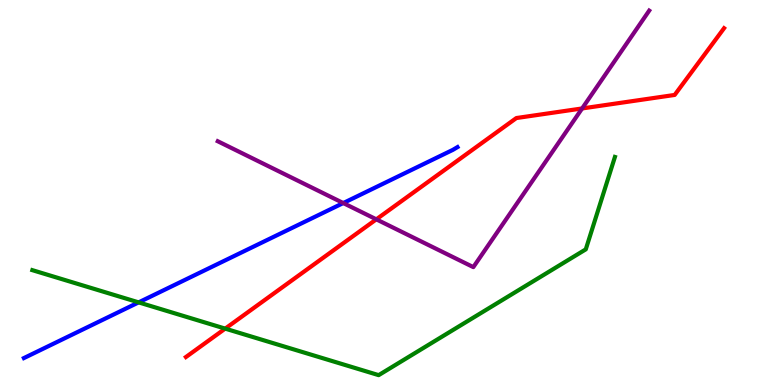[{'lines': ['blue', 'red'], 'intersections': []}, {'lines': ['green', 'red'], 'intersections': [{'x': 2.91, 'y': 1.46}]}, {'lines': ['purple', 'red'], 'intersections': [{'x': 4.86, 'y': 4.3}, {'x': 7.51, 'y': 7.18}]}, {'lines': ['blue', 'green'], 'intersections': [{'x': 1.79, 'y': 2.15}]}, {'lines': ['blue', 'purple'], 'intersections': [{'x': 4.43, 'y': 4.73}]}, {'lines': ['green', 'purple'], 'intersections': []}]